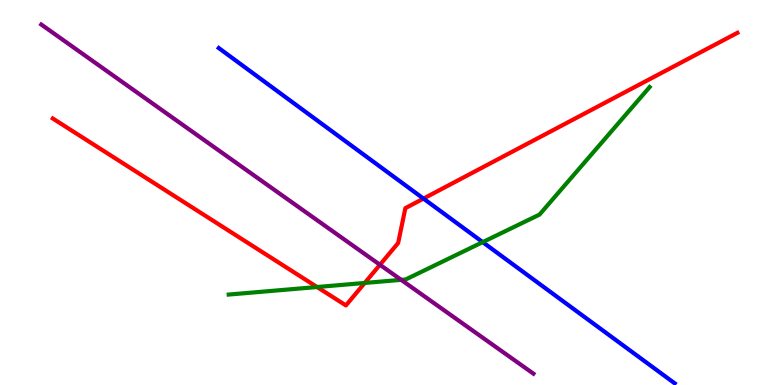[{'lines': ['blue', 'red'], 'intersections': [{'x': 5.46, 'y': 4.84}]}, {'lines': ['green', 'red'], 'intersections': [{'x': 4.09, 'y': 2.54}, {'x': 4.71, 'y': 2.65}]}, {'lines': ['purple', 'red'], 'intersections': [{'x': 4.9, 'y': 3.12}]}, {'lines': ['blue', 'green'], 'intersections': [{'x': 6.23, 'y': 3.71}]}, {'lines': ['blue', 'purple'], 'intersections': []}, {'lines': ['green', 'purple'], 'intersections': [{'x': 5.18, 'y': 2.73}]}]